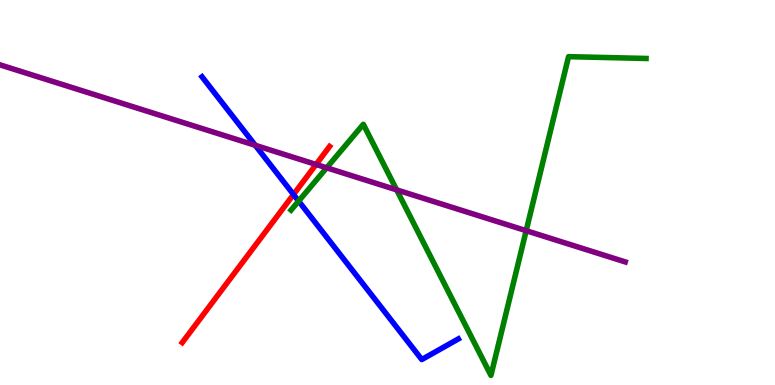[{'lines': ['blue', 'red'], 'intersections': [{'x': 3.79, 'y': 4.95}]}, {'lines': ['green', 'red'], 'intersections': []}, {'lines': ['purple', 'red'], 'intersections': [{'x': 4.08, 'y': 5.73}]}, {'lines': ['blue', 'green'], 'intersections': [{'x': 3.85, 'y': 4.78}]}, {'lines': ['blue', 'purple'], 'intersections': [{'x': 3.29, 'y': 6.23}]}, {'lines': ['green', 'purple'], 'intersections': [{'x': 4.22, 'y': 5.64}, {'x': 5.12, 'y': 5.07}, {'x': 6.79, 'y': 4.01}]}]